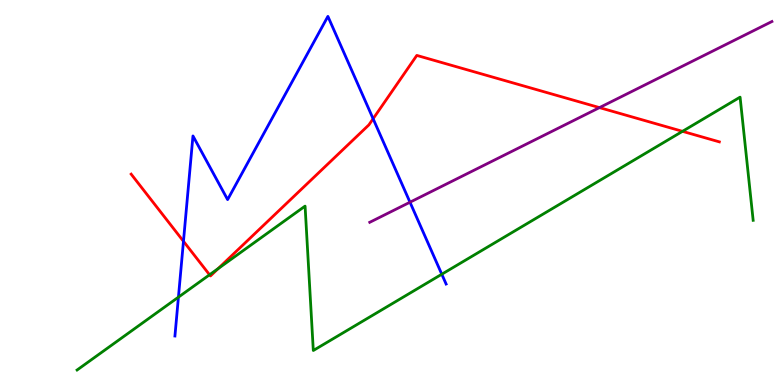[{'lines': ['blue', 'red'], 'intersections': [{'x': 2.37, 'y': 3.73}, {'x': 4.81, 'y': 6.92}]}, {'lines': ['green', 'red'], 'intersections': [{'x': 2.7, 'y': 2.86}, {'x': 2.81, 'y': 3.02}, {'x': 8.81, 'y': 6.59}]}, {'lines': ['purple', 'red'], 'intersections': [{'x': 7.74, 'y': 7.2}]}, {'lines': ['blue', 'green'], 'intersections': [{'x': 2.3, 'y': 2.28}, {'x': 5.7, 'y': 2.88}]}, {'lines': ['blue', 'purple'], 'intersections': [{'x': 5.29, 'y': 4.75}]}, {'lines': ['green', 'purple'], 'intersections': []}]